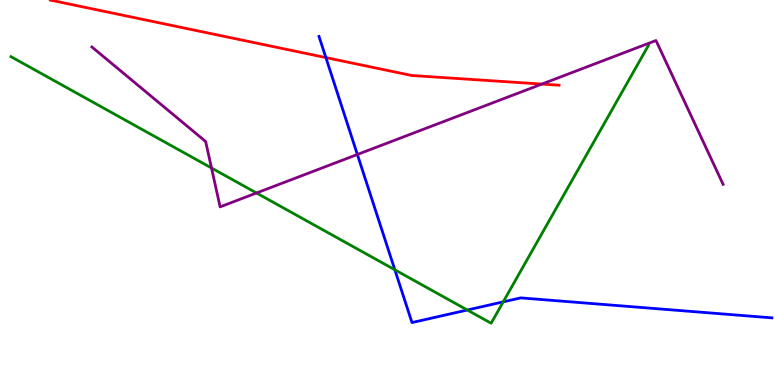[{'lines': ['blue', 'red'], 'intersections': [{'x': 4.2, 'y': 8.5}]}, {'lines': ['green', 'red'], 'intersections': []}, {'lines': ['purple', 'red'], 'intersections': [{'x': 6.99, 'y': 7.82}]}, {'lines': ['blue', 'green'], 'intersections': [{'x': 5.09, 'y': 2.99}, {'x': 6.03, 'y': 1.95}, {'x': 6.49, 'y': 2.16}]}, {'lines': ['blue', 'purple'], 'intersections': [{'x': 4.61, 'y': 5.99}]}, {'lines': ['green', 'purple'], 'intersections': [{'x': 2.73, 'y': 5.64}, {'x': 3.31, 'y': 4.99}]}]